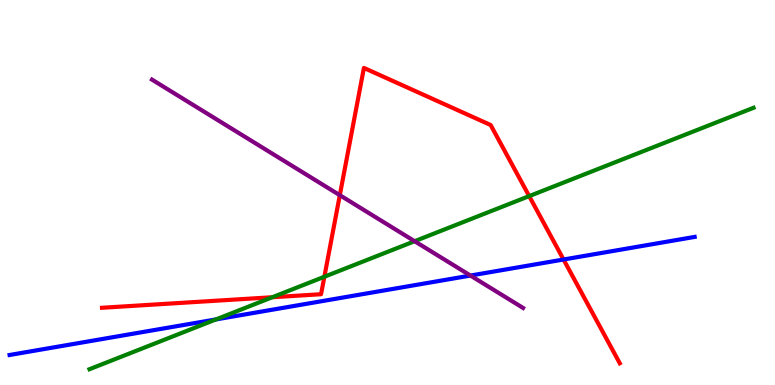[{'lines': ['blue', 'red'], 'intersections': [{'x': 7.27, 'y': 3.26}]}, {'lines': ['green', 'red'], 'intersections': [{'x': 3.51, 'y': 2.28}, {'x': 4.19, 'y': 2.81}, {'x': 6.83, 'y': 4.91}]}, {'lines': ['purple', 'red'], 'intersections': [{'x': 4.38, 'y': 4.93}]}, {'lines': ['blue', 'green'], 'intersections': [{'x': 2.79, 'y': 1.7}]}, {'lines': ['blue', 'purple'], 'intersections': [{'x': 6.07, 'y': 2.84}]}, {'lines': ['green', 'purple'], 'intersections': [{'x': 5.35, 'y': 3.73}]}]